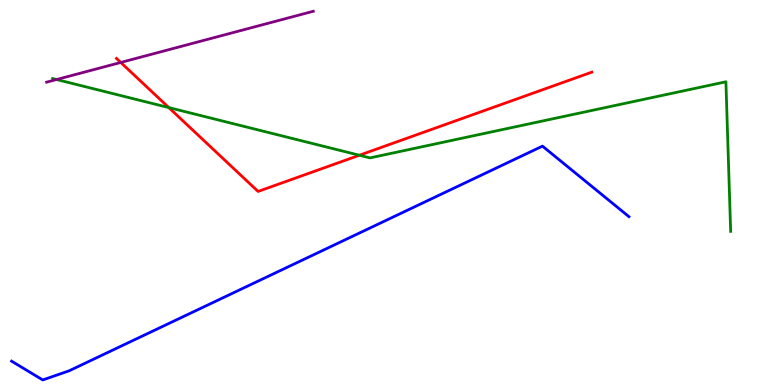[{'lines': ['blue', 'red'], 'intersections': []}, {'lines': ['green', 'red'], 'intersections': [{'x': 2.18, 'y': 7.21}, {'x': 4.64, 'y': 5.97}]}, {'lines': ['purple', 'red'], 'intersections': [{'x': 1.56, 'y': 8.38}]}, {'lines': ['blue', 'green'], 'intersections': []}, {'lines': ['blue', 'purple'], 'intersections': []}, {'lines': ['green', 'purple'], 'intersections': [{'x': 0.73, 'y': 7.93}]}]